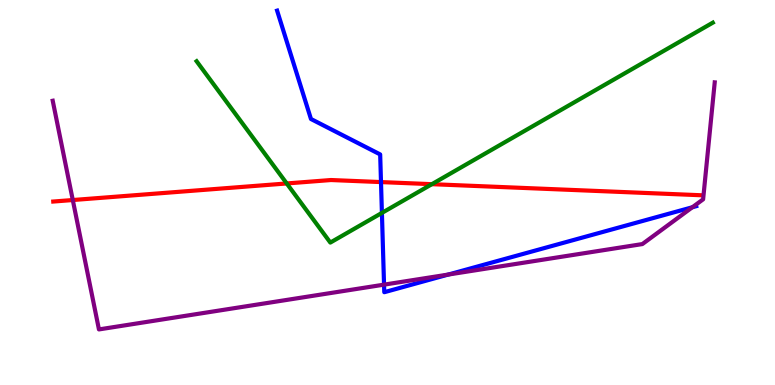[{'lines': ['blue', 'red'], 'intersections': [{'x': 4.92, 'y': 5.27}]}, {'lines': ['green', 'red'], 'intersections': [{'x': 3.7, 'y': 5.23}, {'x': 5.57, 'y': 5.22}]}, {'lines': ['purple', 'red'], 'intersections': [{'x': 0.939, 'y': 4.8}]}, {'lines': ['blue', 'green'], 'intersections': [{'x': 4.93, 'y': 4.47}]}, {'lines': ['blue', 'purple'], 'intersections': [{'x': 4.96, 'y': 2.61}, {'x': 5.78, 'y': 2.87}, {'x': 8.93, 'y': 4.62}]}, {'lines': ['green', 'purple'], 'intersections': []}]